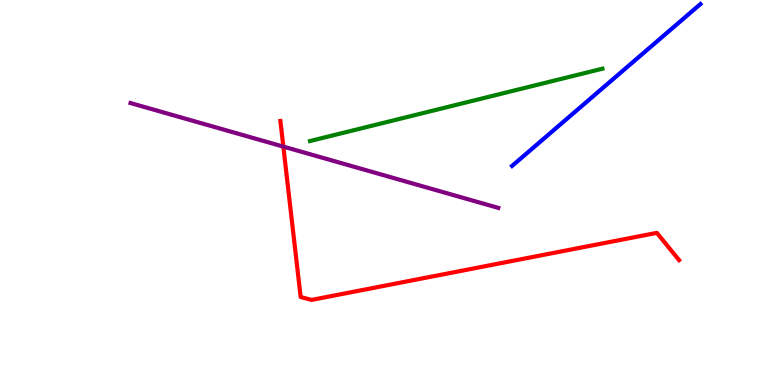[{'lines': ['blue', 'red'], 'intersections': []}, {'lines': ['green', 'red'], 'intersections': []}, {'lines': ['purple', 'red'], 'intersections': [{'x': 3.66, 'y': 6.19}]}, {'lines': ['blue', 'green'], 'intersections': []}, {'lines': ['blue', 'purple'], 'intersections': []}, {'lines': ['green', 'purple'], 'intersections': []}]